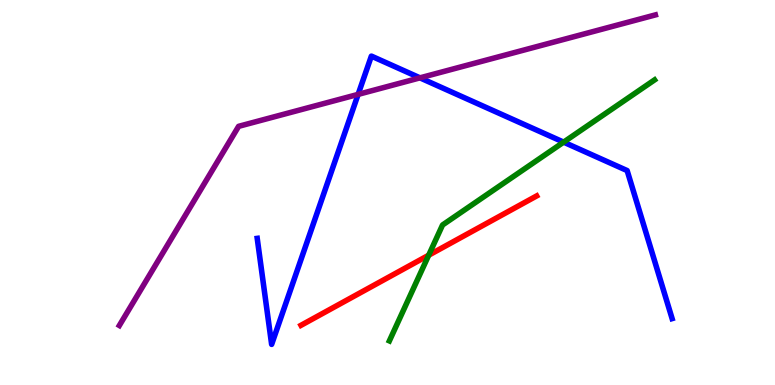[{'lines': ['blue', 'red'], 'intersections': []}, {'lines': ['green', 'red'], 'intersections': [{'x': 5.53, 'y': 3.37}]}, {'lines': ['purple', 'red'], 'intersections': []}, {'lines': ['blue', 'green'], 'intersections': [{'x': 7.27, 'y': 6.31}]}, {'lines': ['blue', 'purple'], 'intersections': [{'x': 4.62, 'y': 7.55}, {'x': 5.42, 'y': 7.98}]}, {'lines': ['green', 'purple'], 'intersections': []}]